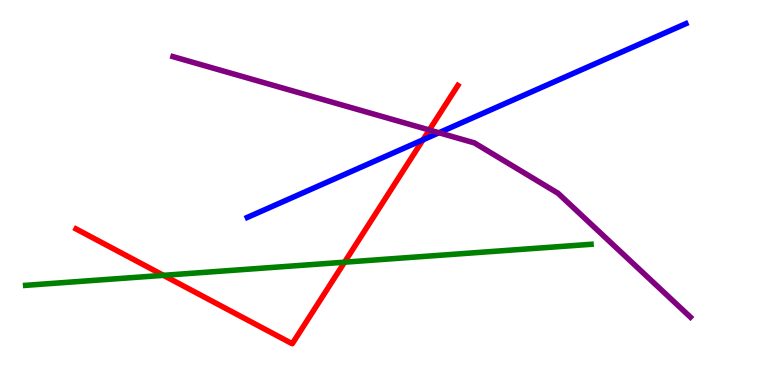[{'lines': ['blue', 'red'], 'intersections': [{'x': 5.46, 'y': 6.37}]}, {'lines': ['green', 'red'], 'intersections': [{'x': 2.11, 'y': 2.85}, {'x': 4.45, 'y': 3.19}]}, {'lines': ['purple', 'red'], 'intersections': [{'x': 5.54, 'y': 6.62}]}, {'lines': ['blue', 'green'], 'intersections': []}, {'lines': ['blue', 'purple'], 'intersections': [{'x': 5.66, 'y': 6.55}]}, {'lines': ['green', 'purple'], 'intersections': []}]